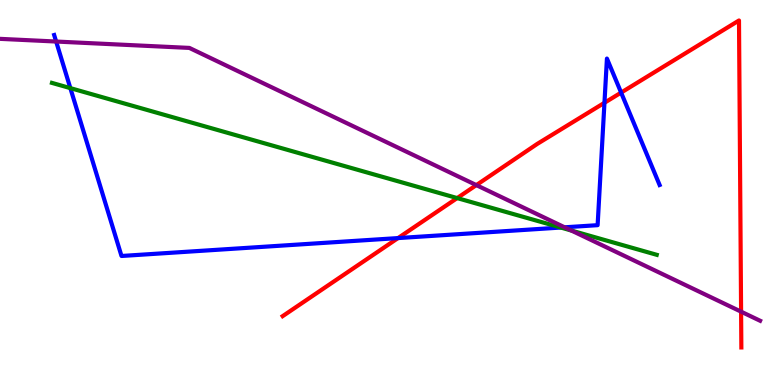[{'lines': ['blue', 'red'], 'intersections': [{'x': 5.14, 'y': 3.82}, {'x': 7.8, 'y': 7.33}, {'x': 8.01, 'y': 7.59}]}, {'lines': ['green', 'red'], 'intersections': [{'x': 5.9, 'y': 4.86}]}, {'lines': ['purple', 'red'], 'intersections': [{'x': 6.15, 'y': 5.19}, {'x': 9.56, 'y': 1.9}]}, {'lines': ['blue', 'green'], 'intersections': [{'x': 0.908, 'y': 7.71}, {'x': 7.24, 'y': 4.09}]}, {'lines': ['blue', 'purple'], 'intersections': [{'x': 0.725, 'y': 8.92}, {'x': 7.29, 'y': 4.1}]}, {'lines': ['green', 'purple'], 'intersections': [{'x': 7.37, 'y': 4.01}]}]